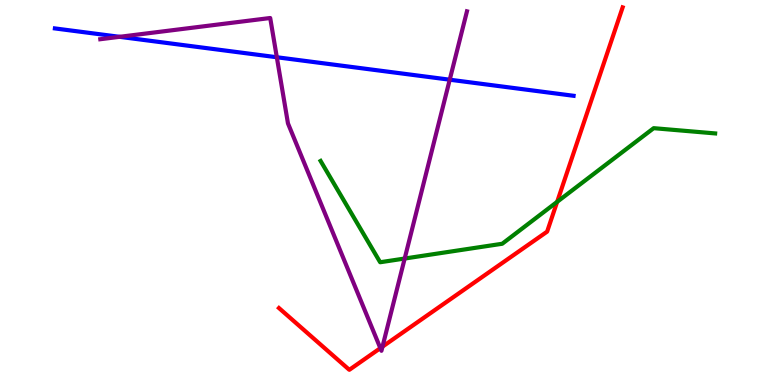[{'lines': ['blue', 'red'], 'intersections': []}, {'lines': ['green', 'red'], 'intersections': [{'x': 7.19, 'y': 4.76}]}, {'lines': ['purple', 'red'], 'intersections': [{'x': 4.91, 'y': 0.957}, {'x': 4.94, 'y': 0.996}]}, {'lines': ['blue', 'green'], 'intersections': []}, {'lines': ['blue', 'purple'], 'intersections': [{'x': 1.54, 'y': 9.04}, {'x': 3.57, 'y': 8.51}, {'x': 5.8, 'y': 7.93}]}, {'lines': ['green', 'purple'], 'intersections': [{'x': 5.22, 'y': 3.28}]}]